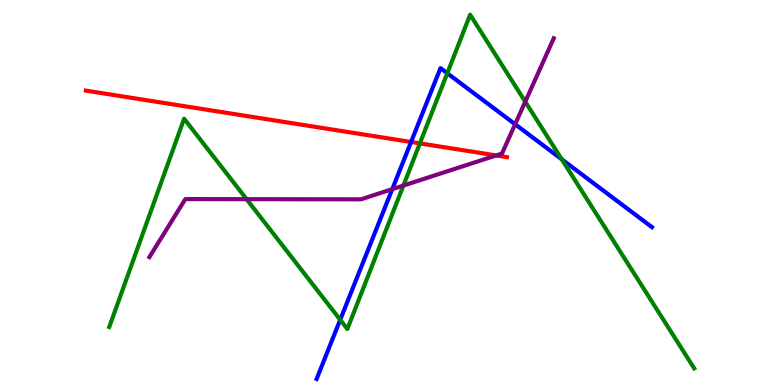[{'lines': ['blue', 'red'], 'intersections': [{'x': 5.3, 'y': 6.31}]}, {'lines': ['green', 'red'], 'intersections': [{'x': 5.42, 'y': 6.28}]}, {'lines': ['purple', 'red'], 'intersections': [{'x': 6.4, 'y': 5.96}]}, {'lines': ['blue', 'green'], 'intersections': [{'x': 4.39, 'y': 1.69}, {'x': 5.77, 'y': 8.1}, {'x': 7.25, 'y': 5.86}]}, {'lines': ['blue', 'purple'], 'intersections': [{'x': 5.06, 'y': 5.09}, {'x': 6.65, 'y': 6.77}]}, {'lines': ['green', 'purple'], 'intersections': [{'x': 3.18, 'y': 4.83}, {'x': 5.21, 'y': 5.18}, {'x': 6.78, 'y': 7.36}]}]